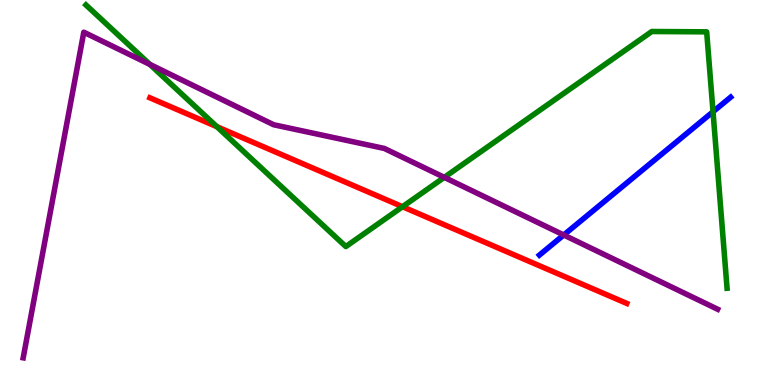[{'lines': ['blue', 'red'], 'intersections': []}, {'lines': ['green', 'red'], 'intersections': [{'x': 2.8, 'y': 6.71}, {'x': 5.19, 'y': 4.63}]}, {'lines': ['purple', 'red'], 'intersections': []}, {'lines': ['blue', 'green'], 'intersections': [{'x': 9.2, 'y': 7.1}]}, {'lines': ['blue', 'purple'], 'intersections': [{'x': 7.27, 'y': 3.9}]}, {'lines': ['green', 'purple'], 'intersections': [{'x': 1.93, 'y': 8.33}, {'x': 5.73, 'y': 5.39}]}]